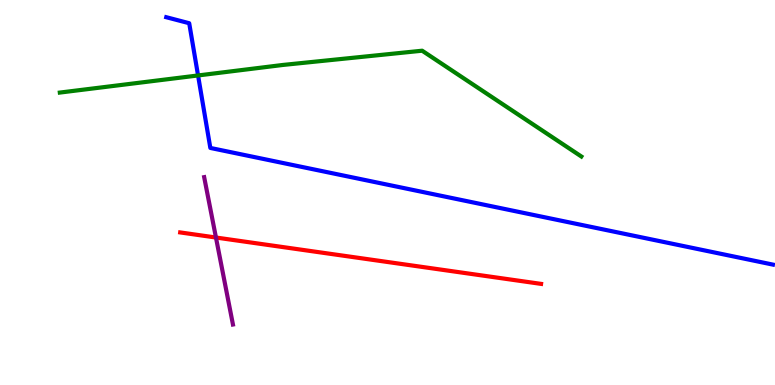[{'lines': ['blue', 'red'], 'intersections': []}, {'lines': ['green', 'red'], 'intersections': []}, {'lines': ['purple', 'red'], 'intersections': [{'x': 2.79, 'y': 3.83}]}, {'lines': ['blue', 'green'], 'intersections': [{'x': 2.56, 'y': 8.04}]}, {'lines': ['blue', 'purple'], 'intersections': []}, {'lines': ['green', 'purple'], 'intersections': []}]